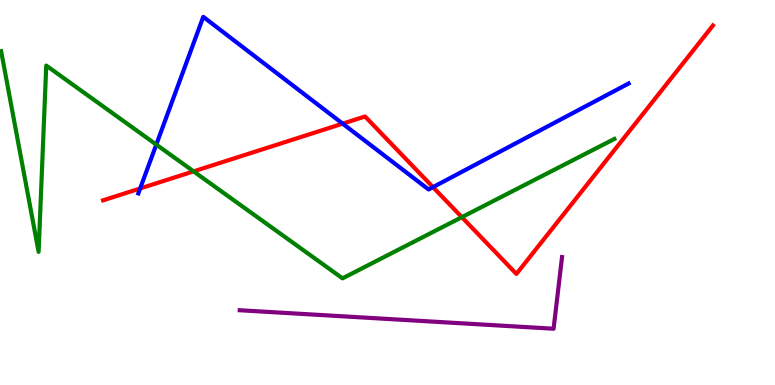[{'lines': ['blue', 'red'], 'intersections': [{'x': 1.81, 'y': 5.11}, {'x': 4.42, 'y': 6.79}, {'x': 5.59, 'y': 5.14}]}, {'lines': ['green', 'red'], 'intersections': [{'x': 2.5, 'y': 5.55}, {'x': 5.96, 'y': 4.36}]}, {'lines': ['purple', 'red'], 'intersections': []}, {'lines': ['blue', 'green'], 'intersections': [{'x': 2.02, 'y': 6.24}]}, {'lines': ['blue', 'purple'], 'intersections': []}, {'lines': ['green', 'purple'], 'intersections': []}]